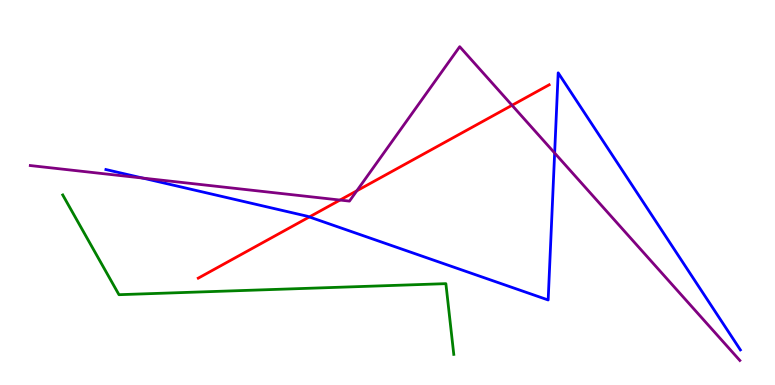[{'lines': ['blue', 'red'], 'intersections': [{'x': 3.99, 'y': 4.36}]}, {'lines': ['green', 'red'], 'intersections': []}, {'lines': ['purple', 'red'], 'intersections': [{'x': 4.39, 'y': 4.8}, {'x': 4.6, 'y': 5.04}, {'x': 6.61, 'y': 7.27}]}, {'lines': ['blue', 'green'], 'intersections': []}, {'lines': ['blue', 'purple'], 'intersections': [{'x': 1.84, 'y': 5.37}, {'x': 7.16, 'y': 6.03}]}, {'lines': ['green', 'purple'], 'intersections': []}]